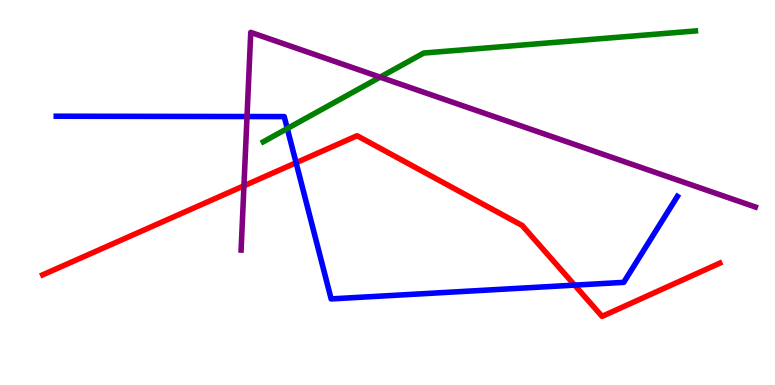[{'lines': ['blue', 'red'], 'intersections': [{'x': 3.82, 'y': 5.77}, {'x': 7.41, 'y': 2.59}]}, {'lines': ['green', 'red'], 'intersections': []}, {'lines': ['purple', 'red'], 'intersections': [{'x': 3.15, 'y': 5.17}]}, {'lines': ['blue', 'green'], 'intersections': [{'x': 3.71, 'y': 6.66}]}, {'lines': ['blue', 'purple'], 'intersections': [{'x': 3.19, 'y': 6.97}]}, {'lines': ['green', 'purple'], 'intersections': [{'x': 4.91, 'y': 8.0}]}]